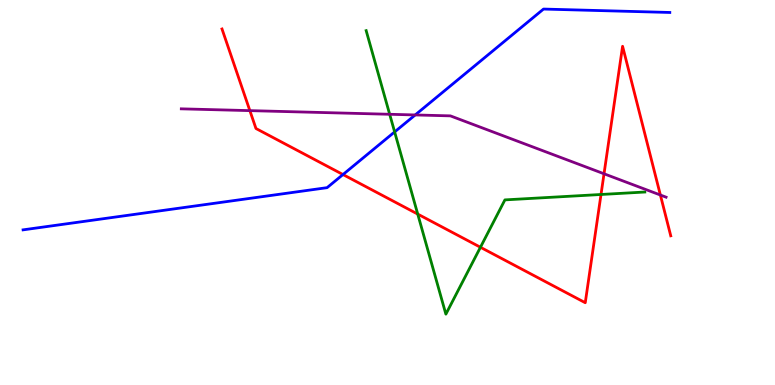[{'lines': ['blue', 'red'], 'intersections': [{'x': 4.43, 'y': 5.47}]}, {'lines': ['green', 'red'], 'intersections': [{'x': 5.39, 'y': 4.44}, {'x': 6.2, 'y': 3.58}, {'x': 7.76, 'y': 4.95}]}, {'lines': ['purple', 'red'], 'intersections': [{'x': 3.22, 'y': 7.13}, {'x': 7.79, 'y': 5.49}, {'x': 8.52, 'y': 4.93}]}, {'lines': ['blue', 'green'], 'intersections': [{'x': 5.09, 'y': 6.57}]}, {'lines': ['blue', 'purple'], 'intersections': [{'x': 5.36, 'y': 7.01}]}, {'lines': ['green', 'purple'], 'intersections': [{'x': 5.03, 'y': 7.03}]}]